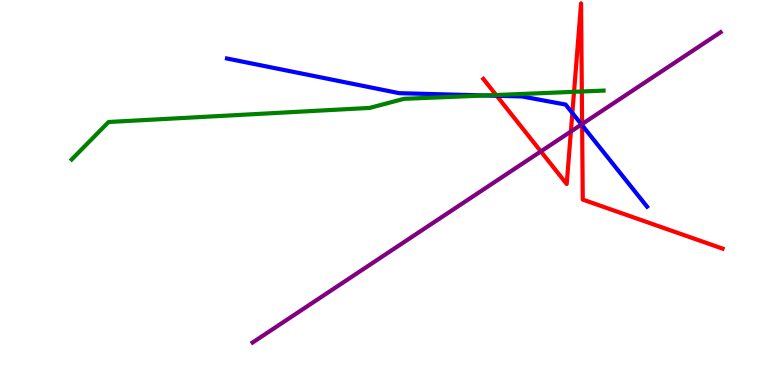[{'lines': ['blue', 'red'], 'intersections': [{'x': 6.41, 'y': 7.51}, {'x': 7.39, 'y': 7.06}, {'x': 7.51, 'y': 6.75}]}, {'lines': ['green', 'red'], 'intersections': [{'x': 6.4, 'y': 7.53}, {'x': 7.41, 'y': 7.62}, {'x': 7.51, 'y': 7.62}]}, {'lines': ['purple', 'red'], 'intersections': [{'x': 6.98, 'y': 6.07}, {'x': 7.37, 'y': 6.58}, {'x': 7.51, 'y': 6.78}]}, {'lines': ['blue', 'green'], 'intersections': [{'x': 6.26, 'y': 7.52}]}, {'lines': ['blue', 'purple'], 'intersections': [{'x': 7.5, 'y': 6.77}]}, {'lines': ['green', 'purple'], 'intersections': []}]